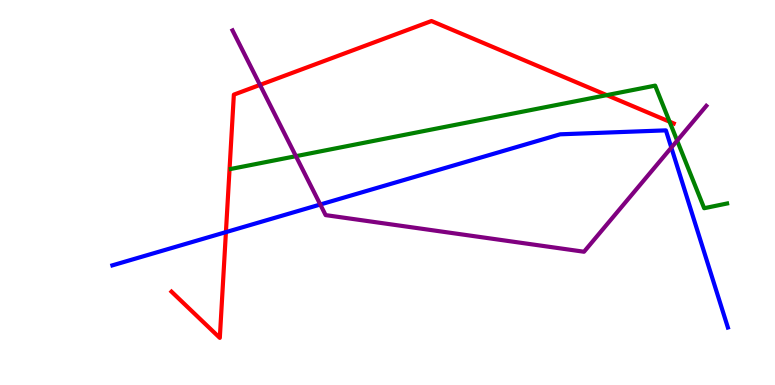[{'lines': ['blue', 'red'], 'intersections': [{'x': 2.92, 'y': 3.97}]}, {'lines': ['green', 'red'], 'intersections': [{'x': 7.83, 'y': 7.53}, {'x': 8.64, 'y': 6.84}]}, {'lines': ['purple', 'red'], 'intersections': [{'x': 3.35, 'y': 7.79}]}, {'lines': ['blue', 'green'], 'intersections': []}, {'lines': ['blue', 'purple'], 'intersections': [{'x': 4.13, 'y': 4.69}, {'x': 8.66, 'y': 6.17}]}, {'lines': ['green', 'purple'], 'intersections': [{'x': 3.82, 'y': 5.94}, {'x': 8.74, 'y': 6.35}]}]